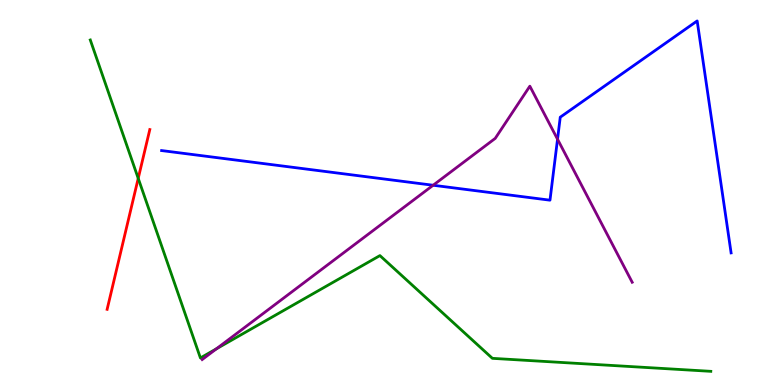[{'lines': ['blue', 'red'], 'intersections': []}, {'lines': ['green', 'red'], 'intersections': [{'x': 1.78, 'y': 5.37}]}, {'lines': ['purple', 'red'], 'intersections': []}, {'lines': ['blue', 'green'], 'intersections': []}, {'lines': ['blue', 'purple'], 'intersections': [{'x': 5.59, 'y': 5.19}, {'x': 7.19, 'y': 6.38}]}, {'lines': ['green', 'purple'], 'intersections': [{'x': 2.79, 'y': 0.939}]}]